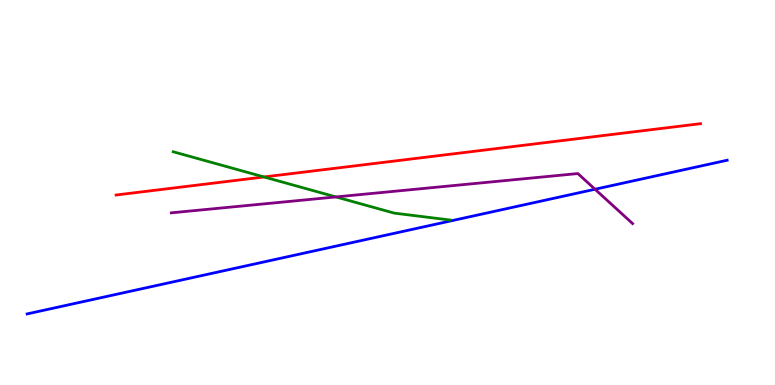[{'lines': ['blue', 'red'], 'intersections': []}, {'lines': ['green', 'red'], 'intersections': [{'x': 3.41, 'y': 5.4}]}, {'lines': ['purple', 'red'], 'intersections': []}, {'lines': ['blue', 'green'], 'intersections': []}, {'lines': ['blue', 'purple'], 'intersections': [{'x': 7.68, 'y': 5.08}]}, {'lines': ['green', 'purple'], 'intersections': [{'x': 4.33, 'y': 4.88}]}]